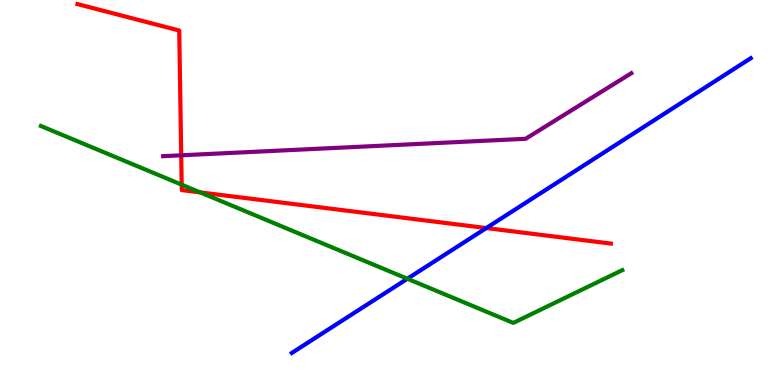[{'lines': ['blue', 'red'], 'intersections': [{'x': 6.27, 'y': 4.08}]}, {'lines': ['green', 'red'], 'intersections': [{'x': 2.34, 'y': 5.2}, {'x': 2.58, 'y': 5.0}]}, {'lines': ['purple', 'red'], 'intersections': [{'x': 2.34, 'y': 5.97}]}, {'lines': ['blue', 'green'], 'intersections': [{'x': 5.26, 'y': 2.76}]}, {'lines': ['blue', 'purple'], 'intersections': []}, {'lines': ['green', 'purple'], 'intersections': []}]